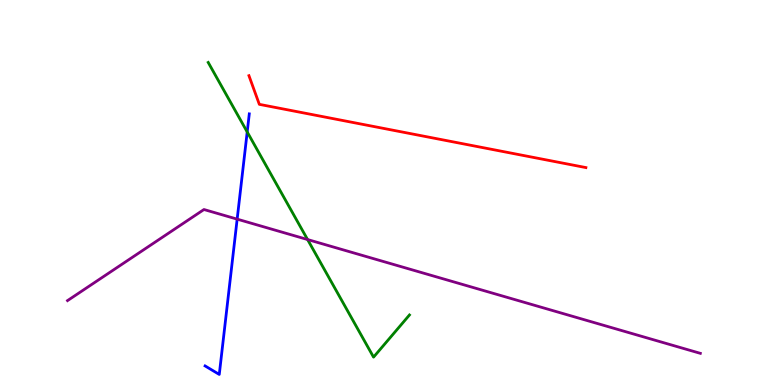[{'lines': ['blue', 'red'], 'intersections': []}, {'lines': ['green', 'red'], 'intersections': []}, {'lines': ['purple', 'red'], 'intersections': []}, {'lines': ['blue', 'green'], 'intersections': [{'x': 3.19, 'y': 6.57}]}, {'lines': ['blue', 'purple'], 'intersections': [{'x': 3.06, 'y': 4.31}]}, {'lines': ['green', 'purple'], 'intersections': [{'x': 3.97, 'y': 3.78}]}]